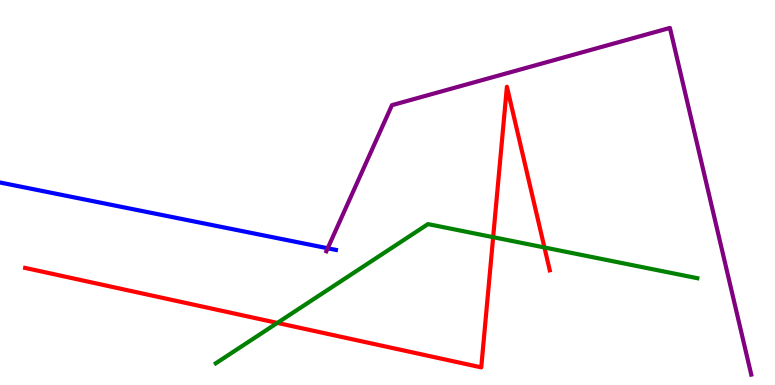[{'lines': ['blue', 'red'], 'intersections': []}, {'lines': ['green', 'red'], 'intersections': [{'x': 3.58, 'y': 1.61}, {'x': 6.36, 'y': 3.84}, {'x': 7.03, 'y': 3.57}]}, {'lines': ['purple', 'red'], 'intersections': []}, {'lines': ['blue', 'green'], 'intersections': []}, {'lines': ['blue', 'purple'], 'intersections': [{'x': 4.23, 'y': 3.55}]}, {'lines': ['green', 'purple'], 'intersections': []}]